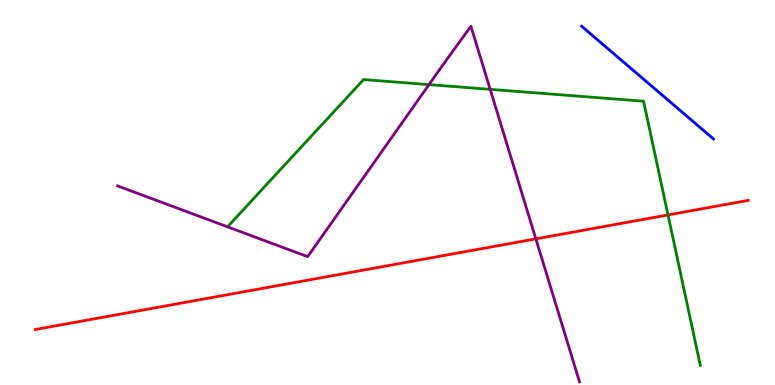[{'lines': ['blue', 'red'], 'intersections': []}, {'lines': ['green', 'red'], 'intersections': [{'x': 8.62, 'y': 4.42}]}, {'lines': ['purple', 'red'], 'intersections': [{'x': 6.91, 'y': 3.8}]}, {'lines': ['blue', 'green'], 'intersections': []}, {'lines': ['blue', 'purple'], 'intersections': []}, {'lines': ['green', 'purple'], 'intersections': [{'x': 5.54, 'y': 7.8}, {'x': 6.32, 'y': 7.68}]}]